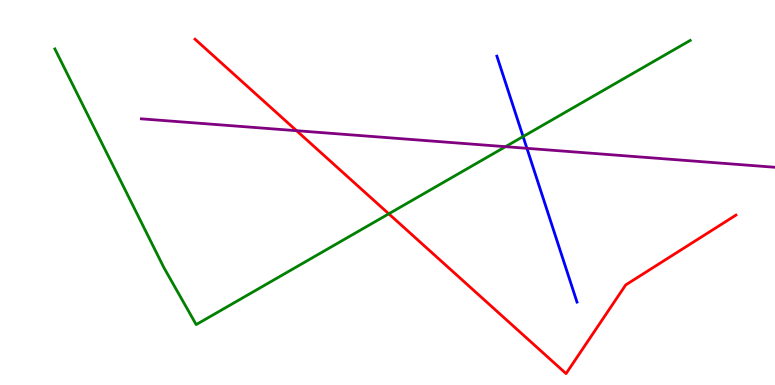[{'lines': ['blue', 'red'], 'intersections': []}, {'lines': ['green', 'red'], 'intersections': [{'x': 5.02, 'y': 4.45}]}, {'lines': ['purple', 'red'], 'intersections': [{'x': 3.83, 'y': 6.61}]}, {'lines': ['blue', 'green'], 'intersections': [{'x': 6.75, 'y': 6.45}]}, {'lines': ['blue', 'purple'], 'intersections': [{'x': 6.8, 'y': 6.15}]}, {'lines': ['green', 'purple'], 'intersections': [{'x': 6.52, 'y': 6.19}]}]